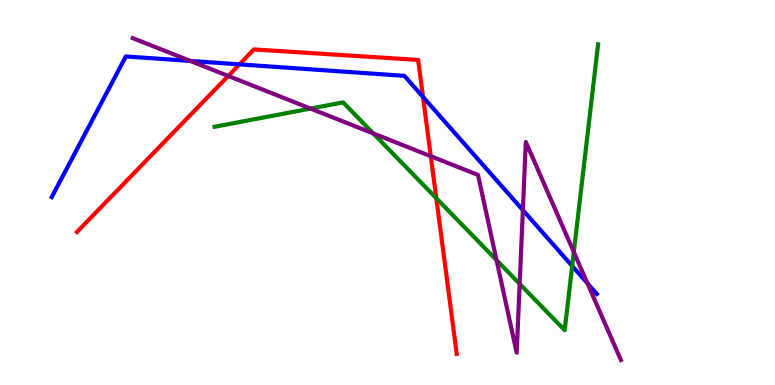[{'lines': ['blue', 'red'], 'intersections': [{'x': 3.09, 'y': 8.33}, {'x': 5.46, 'y': 7.48}]}, {'lines': ['green', 'red'], 'intersections': [{'x': 5.63, 'y': 4.85}]}, {'lines': ['purple', 'red'], 'intersections': [{'x': 2.94, 'y': 8.03}, {'x': 5.56, 'y': 5.94}]}, {'lines': ['blue', 'green'], 'intersections': [{'x': 7.38, 'y': 3.09}]}, {'lines': ['blue', 'purple'], 'intersections': [{'x': 2.46, 'y': 8.42}, {'x': 6.75, 'y': 4.54}, {'x': 7.58, 'y': 2.64}]}, {'lines': ['green', 'purple'], 'intersections': [{'x': 4.01, 'y': 7.18}, {'x': 4.82, 'y': 6.53}, {'x': 6.41, 'y': 3.24}, {'x': 6.71, 'y': 2.63}, {'x': 7.4, 'y': 3.45}]}]